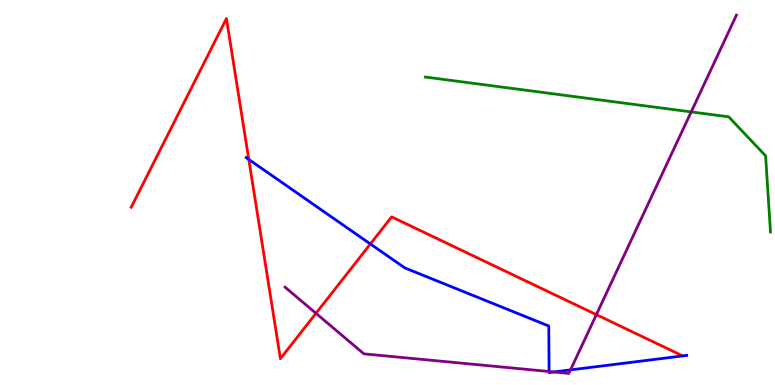[{'lines': ['blue', 'red'], 'intersections': [{'x': 3.21, 'y': 5.86}, {'x': 4.78, 'y': 3.66}]}, {'lines': ['green', 'red'], 'intersections': []}, {'lines': ['purple', 'red'], 'intersections': [{'x': 4.08, 'y': 1.86}, {'x': 7.69, 'y': 1.83}]}, {'lines': ['blue', 'green'], 'intersections': []}, {'lines': ['blue', 'purple'], 'intersections': [{'x': 7.09, 'y': 0.351}, {'x': 7.15, 'y': 0.339}, {'x': 7.36, 'y': 0.392}]}, {'lines': ['green', 'purple'], 'intersections': [{'x': 8.92, 'y': 7.09}]}]